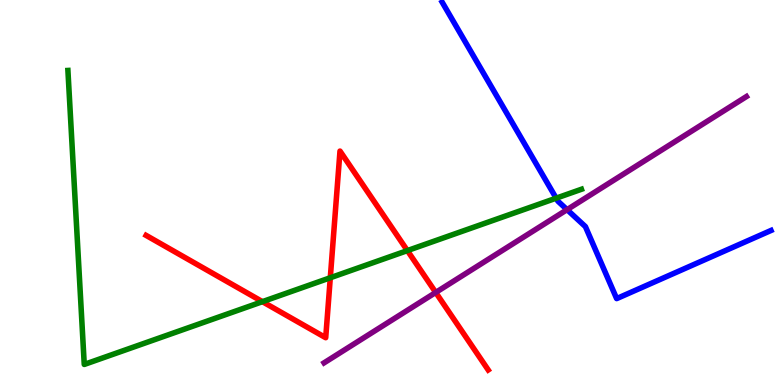[{'lines': ['blue', 'red'], 'intersections': []}, {'lines': ['green', 'red'], 'intersections': [{'x': 3.39, 'y': 2.16}, {'x': 4.26, 'y': 2.79}, {'x': 5.26, 'y': 3.49}]}, {'lines': ['purple', 'red'], 'intersections': [{'x': 5.62, 'y': 2.4}]}, {'lines': ['blue', 'green'], 'intersections': [{'x': 7.18, 'y': 4.85}]}, {'lines': ['blue', 'purple'], 'intersections': [{'x': 7.32, 'y': 4.55}]}, {'lines': ['green', 'purple'], 'intersections': []}]